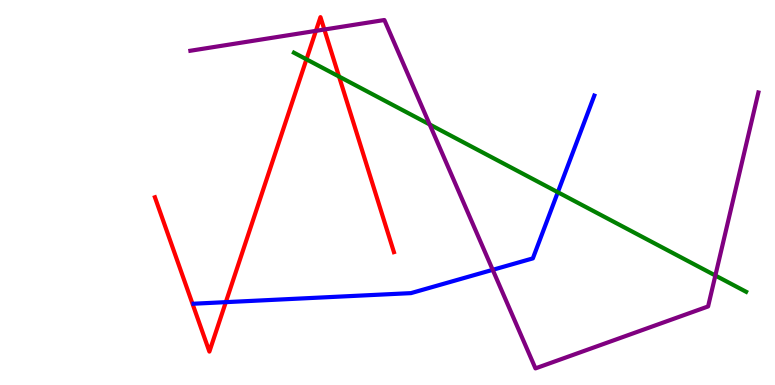[{'lines': ['blue', 'red'], 'intersections': [{'x': 2.91, 'y': 2.15}]}, {'lines': ['green', 'red'], 'intersections': [{'x': 3.95, 'y': 8.46}, {'x': 4.37, 'y': 8.01}]}, {'lines': ['purple', 'red'], 'intersections': [{'x': 4.08, 'y': 9.2}, {'x': 4.19, 'y': 9.23}]}, {'lines': ['blue', 'green'], 'intersections': [{'x': 7.2, 'y': 5.01}]}, {'lines': ['blue', 'purple'], 'intersections': [{'x': 6.36, 'y': 2.99}]}, {'lines': ['green', 'purple'], 'intersections': [{'x': 5.54, 'y': 6.77}, {'x': 9.23, 'y': 2.84}]}]